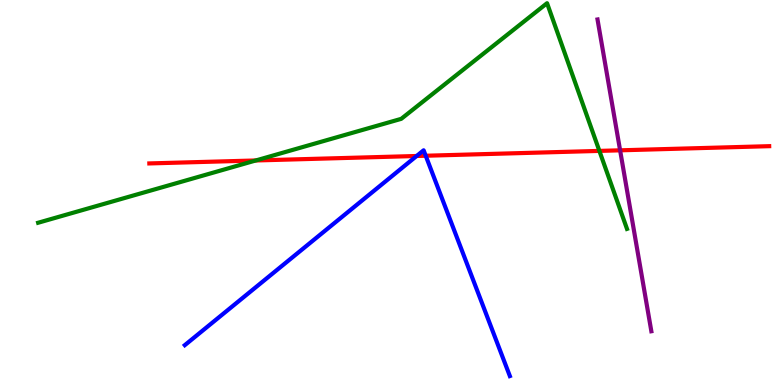[{'lines': ['blue', 'red'], 'intersections': [{'x': 5.38, 'y': 5.95}, {'x': 5.49, 'y': 5.95}]}, {'lines': ['green', 'red'], 'intersections': [{'x': 3.3, 'y': 5.83}, {'x': 7.73, 'y': 6.08}]}, {'lines': ['purple', 'red'], 'intersections': [{'x': 8.0, 'y': 6.1}]}, {'lines': ['blue', 'green'], 'intersections': []}, {'lines': ['blue', 'purple'], 'intersections': []}, {'lines': ['green', 'purple'], 'intersections': []}]